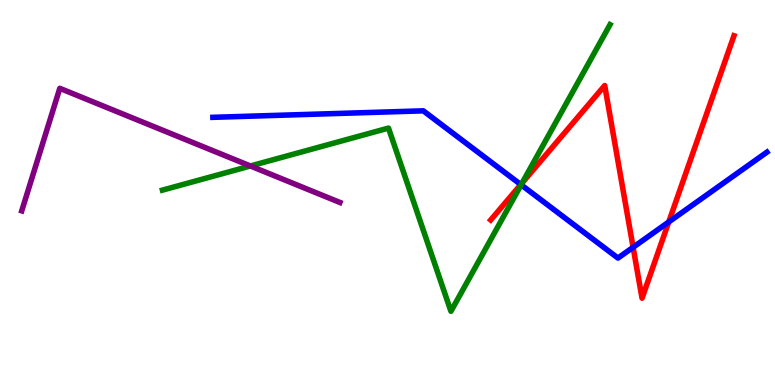[{'lines': ['blue', 'red'], 'intersections': [{'x': 6.72, 'y': 5.21}, {'x': 8.17, 'y': 3.58}, {'x': 8.63, 'y': 4.23}]}, {'lines': ['green', 'red'], 'intersections': [{'x': 6.74, 'y': 5.25}]}, {'lines': ['purple', 'red'], 'intersections': []}, {'lines': ['blue', 'green'], 'intersections': [{'x': 6.72, 'y': 5.2}]}, {'lines': ['blue', 'purple'], 'intersections': []}, {'lines': ['green', 'purple'], 'intersections': [{'x': 3.23, 'y': 5.69}]}]